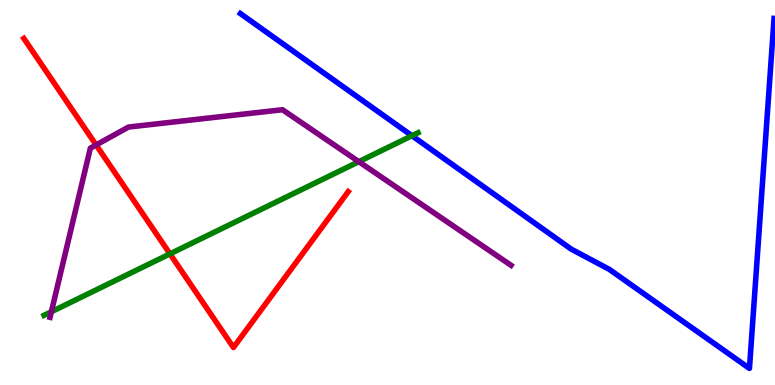[{'lines': ['blue', 'red'], 'intersections': []}, {'lines': ['green', 'red'], 'intersections': [{'x': 2.19, 'y': 3.41}]}, {'lines': ['purple', 'red'], 'intersections': [{'x': 1.24, 'y': 6.23}]}, {'lines': ['blue', 'green'], 'intersections': [{'x': 5.32, 'y': 6.47}]}, {'lines': ['blue', 'purple'], 'intersections': []}, {'lines': ['green', 'purple'], 'intersections': [{'x': 0.663, 'y': 1.9}, {'x': 4.63, 'y': 5.8}]}]